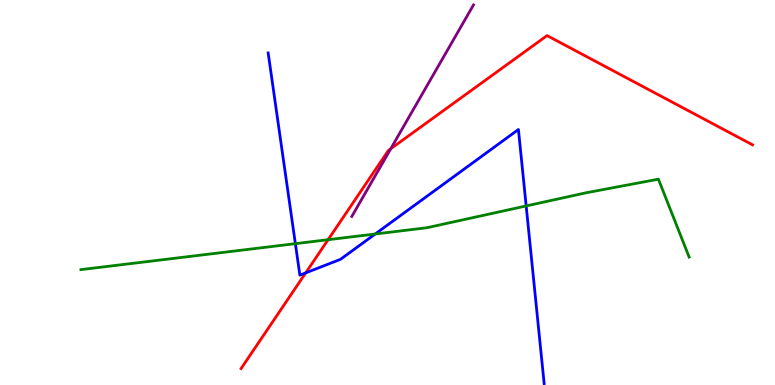[{'lines': ['blue', 'red'], 'intersections': [{'x': 3.94, 'y': 2.91}]}, {'lines': ['green', 'red'], 'intersections': [{'x': 4.23, 'y': 3.77}]}, {'lines': ['purple', 'red'], 'intersections': [{'x': 5.04, 'y': 6.14}]}, {'lines': ['blue', 'green'], 'intersections': [{'x': 3.81, 'y': 3.67}, {'x': 4.84, 'y': 3.92}, {'x': 6.79, 'y': 4.65}]}, {'lines': ['blue', 'purple'], 'intersections': []}, {'lines': ['green', 'purple'], 'intersections': []}]